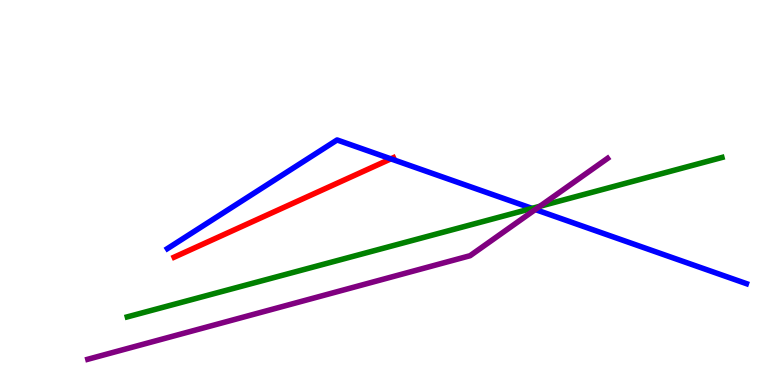[{'lines': ['blue', 'red'], 'intersections': [{'x': 5.04, 'y': 5.87}]}, {'lines': ['green', 'red'], 'intersections': []}, {'lines': ['purple', 'red'], 'intersections': []}, {'lines': ['blue', 'green'], 'intersections': [{'x': 6.86, 'y': 4.59}]}, {'lines': ['blue', 'purple'], 'intersections': [{'x': 6.91, 'y': 4.56}]}, {'lines': ['green', 'purple'], 'intersections': [{'x': 6.97, 'y': 4.64}]}]